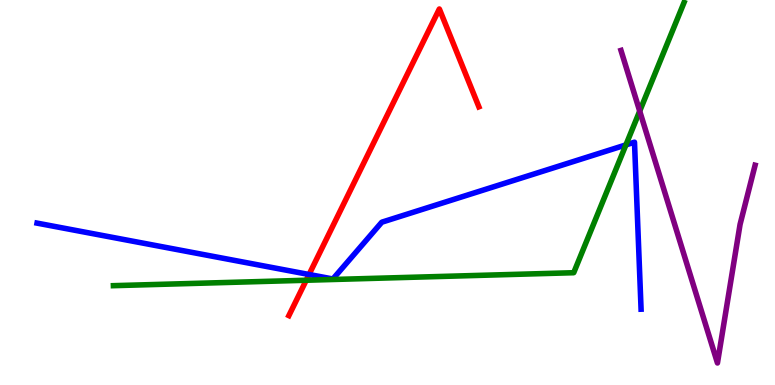[{'lines': ['blue', 'red'], 'intersections': [{'x': 3.99, 'y': 2.87}]}, {'lines': ['green', 'red'], 'intersections': [{'x': 3.95, 'y': 2.72}]}, {'lines': ['purple', 'red'], 'intersections': []}, {'lines': ['blue', 'green'], 'intersections': [{'x': 8.08, 'y': 6.24}]}, {'lines': ['blue', 'purple'], 'intersections': []}, {'lines': ['green', 'purple'], 'intersections': [{'x': 8.25, 'y': 7.11}]}]